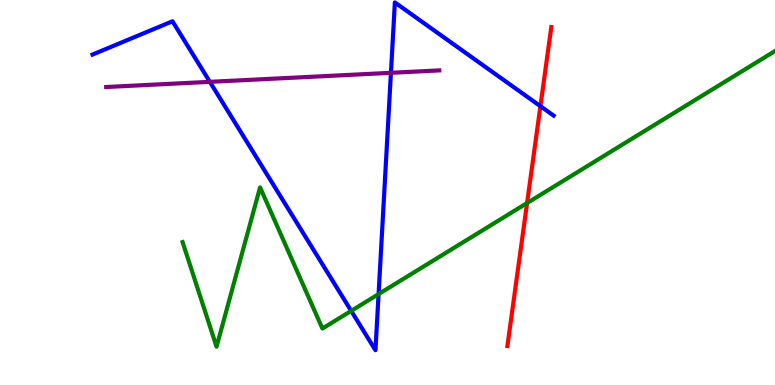[{'lines': ['blue', 'red'], 'intersections': [{'x': 6.97, 'y': 7.24}]}, {'lines': ['green', 'red'], 'intersections': [{'x': 6.8, 'y': 4.73}]}, {'lines': ['purple', 'red'], 'intersections': []}, {'lines': ['blue', 'green'], 'intersections': [{'x': 4.53, 'y': 1.93}, {'x': 4.89, 'y': 2.36}]}, {'lines': ['blue', 'purple'], 'intersections': [{'x': 2.71, 'y': 7.87}, {'x': 5.04, 'y': 8.11}]}, {'lines': ['green', 'purple'], 'intersections': []}]